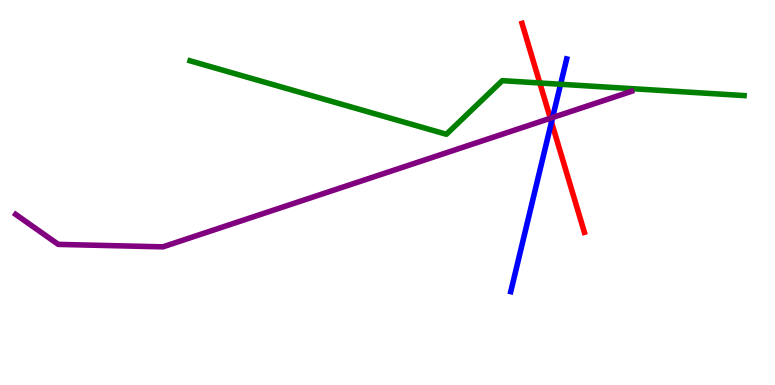[{'lines': ['blue', 'red'], 'intersections': [{'x': 7.12, 'y': 6.83}]}, {'lines': ['green', 'red'], 'intersections': [{'x': 6.97, 'y': 7.84}]}, {'lines': ['purple', 'red'], 'intersections': [{'x': 7.1, 'y': 6.93}]}, {'lines': ['blue', 'green'], 'intersections': [{'x': 7.23, 'y': 7.81}]}, {'lines': ['blue', 'purple'], 'intersections': [{'x': 7.13, 'y': 6.95}]}, {'lines': ['green', 'purple'], 'intersections': []}]